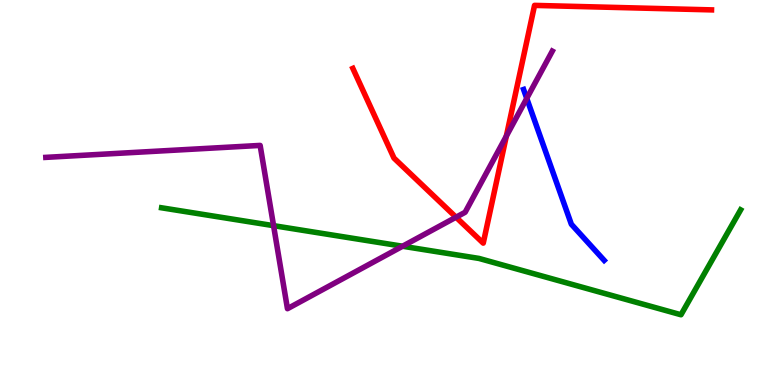[{'lines': ['blue', 'red'], 'intersections': []}, {'lines': ['green', 'red'], 'intersections': []}, {'lines': ['purple', 'red'], 'intersections': [{'x': 5.88, 'y': 4.36}, {'x': 6.53, 'y': 6.46}]}, {'lines': ['blue', 'green'], 'intersections': []}, {'lines': ['blue', 'purple'], 'intersections': [{'x': 6.8, 'y': 7.44}]}, {'lines': ['green', 'purple'], 'intersections': [{'x': 3.53, 'y': 4.14}, {'x': 5.19, 'y': 3.6}]}]